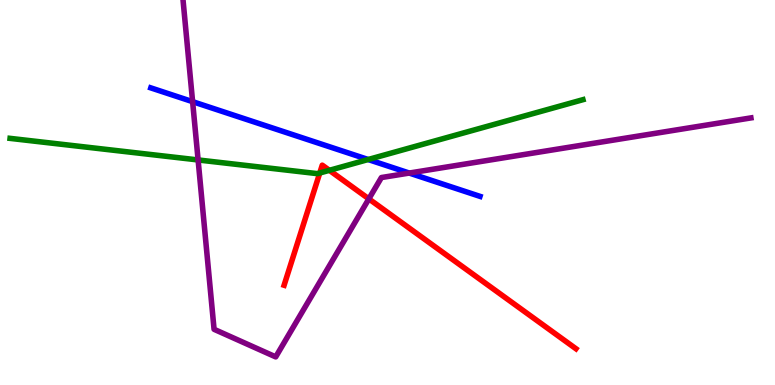[{'lines': ['blue', 'red'], 'intersections': []}, {'lines': ['green', 'red'], 'intersections': [{'x': 4.13, 'y': 5.51}, {'x': 4.25, 'y': 5.58}]}, {'lines': ['purple', 'red'], 'intersections': [{'x': 4.76, 'y': 4.83}]}, {'lines': ['blue', 'green'], 'intersections': [{'x': 4.75, 'y': 5.86}]}, {'lines': ['blue', 'purple'], 'intersections': [{'x': 2.49, 'y': 7.36}, {'x': 5.28, 'y': 5.51}]}, {'lines': ['green', 'purple'], 'intersections': [{'x': 2.56, 'y': 5.85}]}]